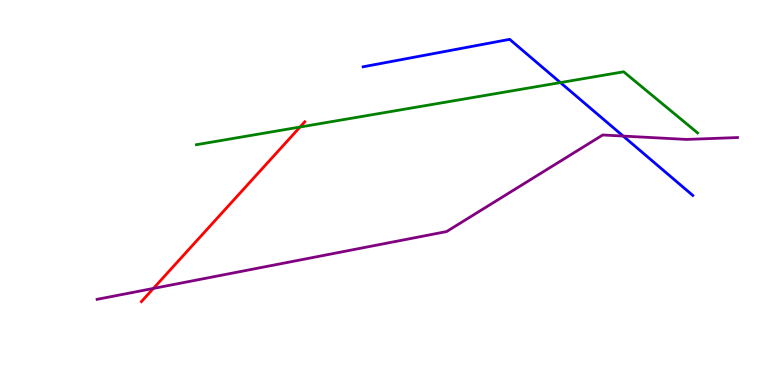[{'lines': ['blue', 'red'], 'intersections': []}, {'lines': ['green', 'red'], 'intersections': [{'x': 3.87, 'y': 6.7}]}, {'lines': ['purple', 'red'], 'intersections': [{'x': 1.98, 'y': 2.51}]}, {'lines': ['blue', 'green'], 'intersections': [{'x': 7.23, 'y': 7.86}]}, {'lines': ['blue', 'purple'], 'intersections': [{'x': 8.04, 'y': 6.47}]}, {'lines': ['green', 'purple'], 'intersections': []}]